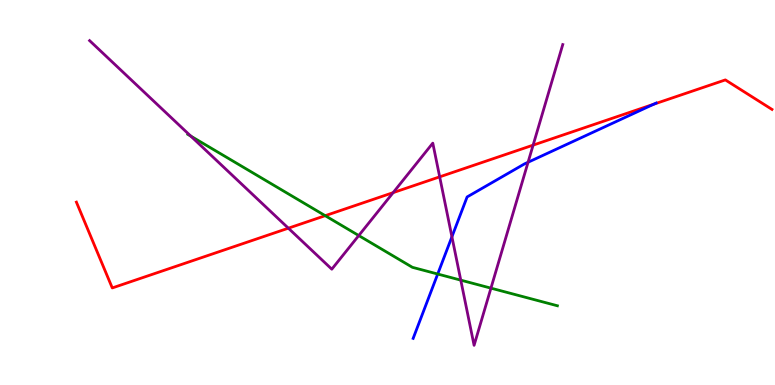[{'lines': ['blue', 'red'], 'intersections': [{'x': 8.43, 'y': 7.29}]}, {'lines': ['green', 'red'], 'intersections': [{'x': 4.2, 'y': 4.4}]}, {'lines': ['purple', 'red'], 'intersections': [{'x': 3.72, 'y': 4.07}, {'x': 5.07, 'y': 5.0}, {'x': 5.67, 'y': 5.41}, {'x': 6.88, 'y': 6.23}]}, {'lines': ['blue', 'green'], 'intersections': [{'x': 5.65, 'y': 2.88}]}, {'lines': ['blue', 'purple'], 'intersections': [{'x': 5.83, 'y': 3.85}, {'x': 6.81, 'y': 5.79}]}, {'lines': ['green', 'purple'], 'intersections': [{'x': 2.46, 'y': 6.47}, {'x': 4.63, 'y': 3.88}, {'x': 5.95, 'y': 2.72}, {'x': 6.33, 'y': 2.52}]}]